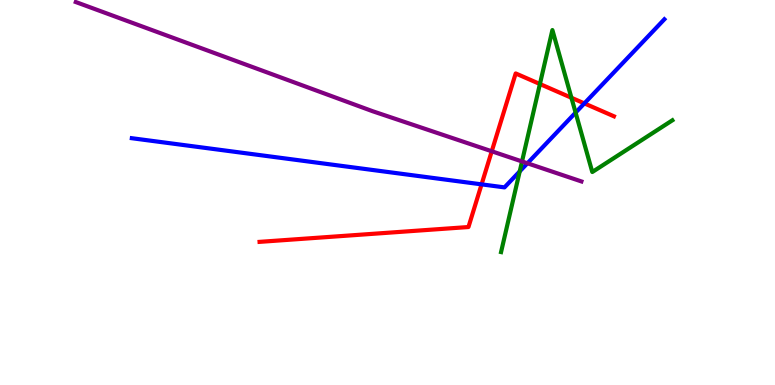[{'lines': ['blue', 'red'], 'intersections': [{'x': 6.21, 'y': 5.21}, {'x': 7.54, 'y': 7.31}]}, {'lines': ['green', 'red'], 'intersections': [{'x': 6.97, 'y': 7.82}, {'x': 7.37, 'y': 7.46}]}, {'lines': ['purple', 'red'], 'intersections': [{'x': 6.35, 'y': 6.07}]}, {'lines': ['blue', 'green'], 'intersections': [{'x': 6.71, 'y': 5.55}, {'x': 7.43, 'y': 7.07}]}, {'lines': ['blue', 'purple'], 'intersections': [{'x': 6.81, 'y': 5.76}]}, {'lines': ['green', 'purple'], 'intersections': [{'x': 6.74, 'y': 5.81}]}]